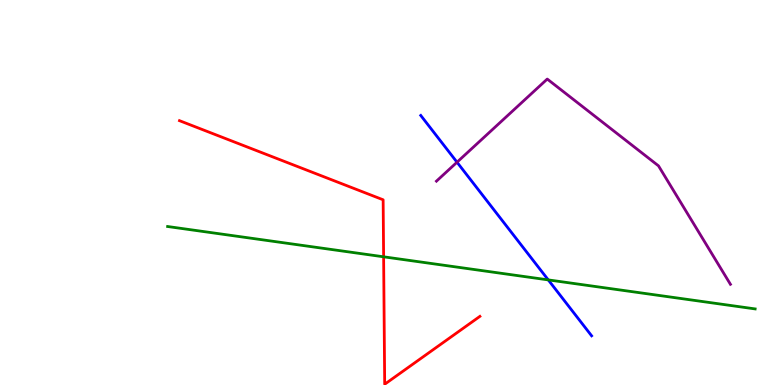[{'lines': ['blue', 'red'], 'intersections': []}, {'lines': ['green', 'red'], 'intersections': [{'x': 4.95, 'y': 3.33}]}, {'lines': ['purple', 'red'], 'intersections': []}, {'lines': ['blue', 'green'], 'intersections': [{'x': 7.07, 'y': 2.73}]}, {'lines': ['blue', 'purple'], 'intersections': [{'x': 5.9, 'y': 5.79}]}, {'lines': ['green', 'purple'], 'intersections': []}]